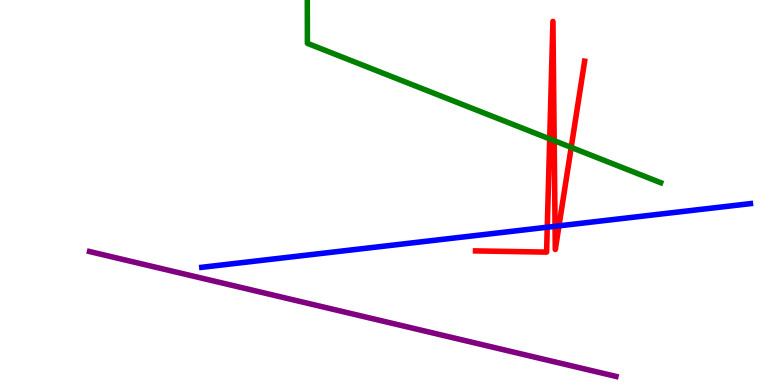[{'lines': ['blue', 'red'], 'intersections': [{'x': 7.06, 'y': 4.1}, {'x': 7.16, 'y': 4.12}, {'x': 7.21, 'y': 4.13}]}, {'lines': ['green', 'red'], 'intersections': [{'x': 7.09, 'y': 6.39}, {'x': 7.15, 'y': 6.35}, {'x': 7.37, 'y': 6.17}]}, {'lines': ['purple', 'red'], 'intersections': []}, {'lines': ['blue', 'green'], 'intersections': []}, {'lines': ['blue', 'purple'], 'intersections': []}, {'lines': ['green', 'purple'], 'intersections': []}]